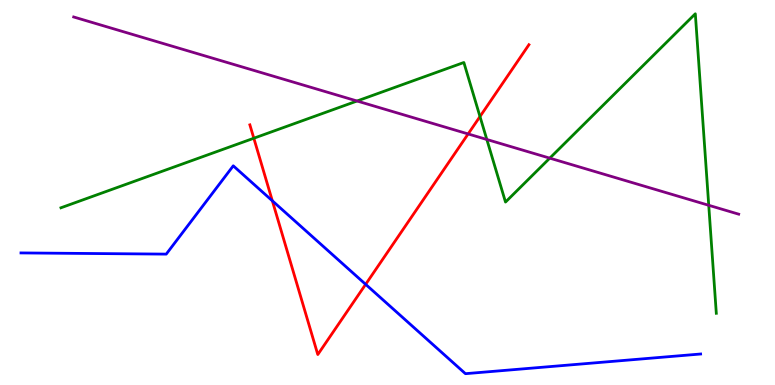[{'lines': ['blue', 'red'], 'intersections': [{'x': 3.51, 'y': 4.78}, {'x': 4.72, 'y': 2.61}]}, {'lines': ['green', 'red'], 'intersections': [{'x': 3.28, 'y': 6.41}, {'x': 6.19, 'y': 6.97}]}, {'lines': ['purple', 'red'], 'intersections': [{'x': 6.04, 'y': 6.52}]}, {'lines': ['blue', 'green'], 'intersections': []}, {'lines': ['blue', 'purple'], 'intersections': []}, {'lines': ['green', 'purple'], 'intersections': [{'x': 4.61, 'y': 7.38}, {'x': 6.28, 'y': 6.38}, {'x': 7.09, 'y': 5.89}, {'x': 9.15, 'y': 4.67}]}]